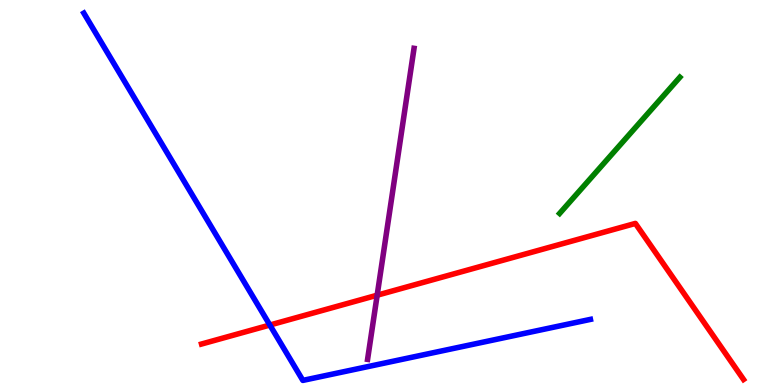[{'lines': ['blue', 'red'], 'intersections': [{'x': 3.48, 'y': 1.56}]}, {'lines': ['green', 'red'], 'intersections': []}, {'lines': ['purple', 'red'], 'intersections': [{'x': 4.87, 'y': 2.33}]}, {'lines': ['blue', 'green'], 'intersections': []}, {'lines': ['blue', 'purple'], 'intersections': []}, {'lines': ['green', 'purple'], 'intersections': []}]